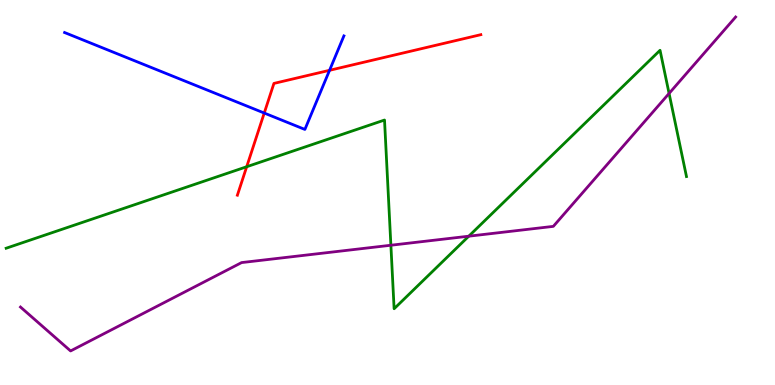[{'lines': ['blue', 'red'], 'intersections': [{'x': 3.41, 'y': 7.06}, {'x': 4.25, 'y': 8.17}]}, {'lines': ['green', 'red'], 'intersections': [{'x': 3.18, 'y': 5.67}]}, {'lines': ['purple', 'red'], 'intersections': []}, {'lines': ['blue', 'green'], 'intersections': []}, {'lines': ['blue', 'purple'], 'intersections': []}, {'lines': ['green', 'purple'], 'intersections': [{'x': 5.04, 'y': 3.63}, {'x': 6.05, 'y': 3.87}, {'x': 8.63, 'y': 7.57}]}]